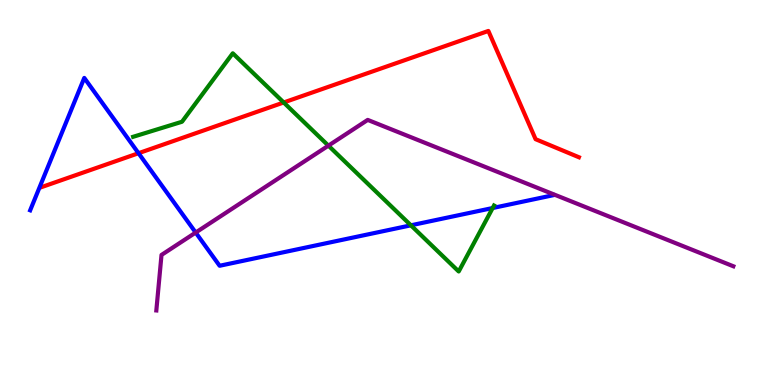[{'lines': ['blue', 'red'], 'intersections': [{'x': 1.79, 'y': 6.02}]}, {'lines': ['green', 'red'], 'intersections': [{'x': 3.66, 'y': 7.34}]}, {'lines': ['purple', 'red'], 'intersections': []}, {'lines': ['blue', 'green'], 'intersections': [{'x': 5.3, 'y': 4.15}, {'x': 6.36, 'y': 4.6}]}, {'lines': ['blue', 'purple'], 'intersections': [{'x': 2.52, 'y': 3.96}]}, {'lines': ['green', 'purple'], 'intersections': [{'x': 4.24, 'y': 6.22}]}]